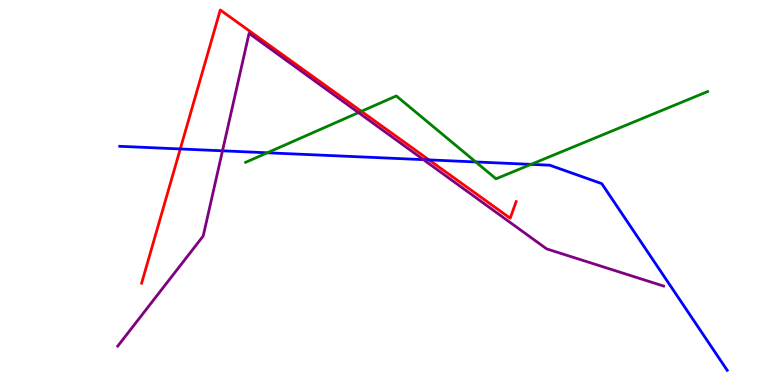[{'lines': ['blue', 'red'], 'intersections': [{'x': 2.33, 'y': 6.13}, {'x': 5.54, 'y': 5.85}]}, {'lines': ['green', 'red'], 'intersections': [{'x': 4.66, 'y': 7.11}]}, {'lines': ['purple', 'red'], 'intersections': []}, {'lines': ['blue', 'green'], 'intersections': [{'x': 3.45, 'y': 6.03}, {'x': 6.14, 'y': 5.79}, {'x': 6.85, 'y': 5.73}]}, {'lines': ['blue', 'purple'], 'intersections': [{'x': 2.87, 'y': 6.08}, {'x': 5.46, 'y': 5.85}]}, {'lines': ['green', 'purple'], 'intersections': [{'x': 4.63, 'y': 7.08}]}]